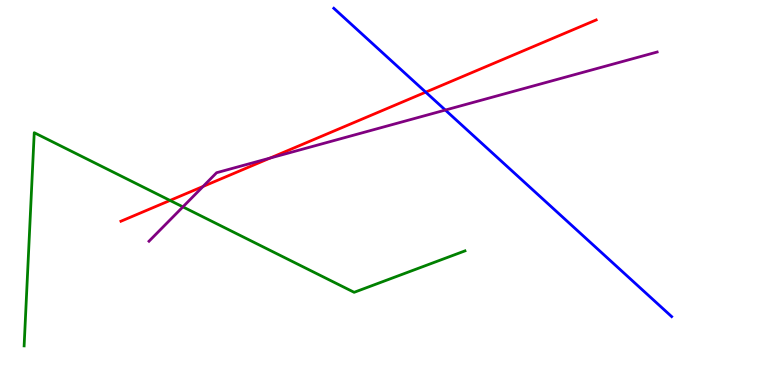[{'lines': ['blue', 'red'], 'intersections': [{'x': 5.49, 'y': 7.61}]}, {'lines': ['green', 'red'], 'intersections': [{'x': 2.19, 'y': 4.79}]}, {'lines': ['purple', 'red'], 'intersections': [{'x': 2.62, 'y': 5.16}, {'x': 3.48, 'y': 5.89}]}, {'lines': ['blue', 'green'], 'intersections': []}, {'lines': ['blue', 'purple'], 'intersections': [{'x': 5.75, 'y': 7.14}]}, {'lines': ['green', 'purple'], 'intersections': [{'x': 2.36, 'y': 4.63}]}]